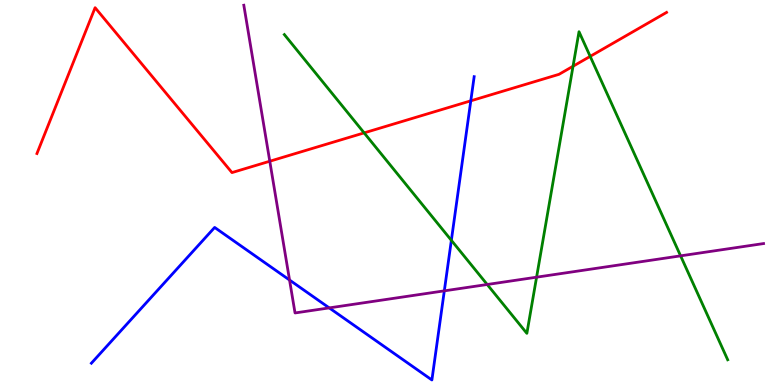[{'lines': ['blue', 'red'], 'intersections': [{'x': 6.07, 'y': 7.38}]}, {'lines': ['green', 'red'], 'intersections': [{'x': 4.7, 'y': 6.55}, {'x': 7.39, 'y': 8.28}, {'x': 7.62, 'y': 8.54}]}, {'lines': ['purple', 'red'], 'intersections': [{'x': 3.48, 'y': 5.81}]}, {'lines': ['blue', 'green'], 'intersections': [{'x': 5.82, 'y': 3.76}]}, {'lines': ['blue', 'purple'], 'intersections': [{'x': 3.74, 'y': 2.73}, {'x': 4.25, 'y': 2.0}, {'x': 5.73, 'y': 2.45}]}, {'lines': ['green', 'purple'], 'intersections': [{'x': 6.29, 'y': 2.61}, {'x': 6.92, 'y': 2.8}, {'x': 8.78, 'y': 3.35}]}]